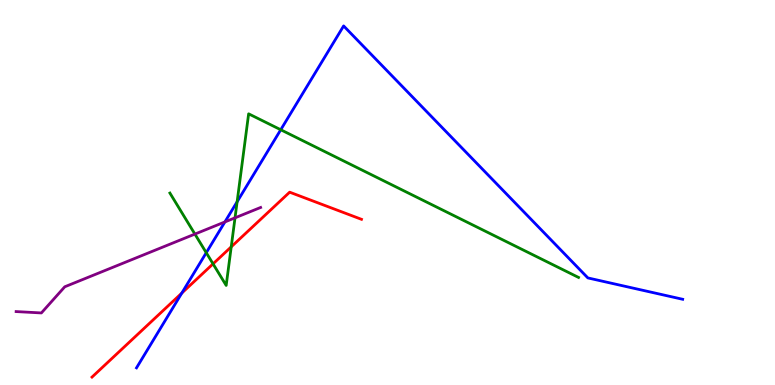[{'lines': ['blue', 'red'], 'intersections': [{'x': 2.35, 'y': 2.39}]}, {'lines': ['green', 'red'], 'intersections': [{'x': 2.75, 'y': 3.15}, {'x': 2.98, 'y': 3.59}]}, {'lines': ['purple', 'red'], 'intersections': []}, {'lines': ['blue', 'green'], 'intersections': [{'x': 2.66, 'y': 3.44}, {'x': 3.06, 'y': 4.76}, {'x': 3.62, 'y': 6.63}]}, {'lines': ['blue', 'purple'], 'intersections': [{'x': 2.9, 'y': 4.24}]}, {'lines': ['green', 'purple'], 'intersections': [{'x': 2.51, 'y': 3.92}, {'x': 3.03, 'y': 4.34}]}]